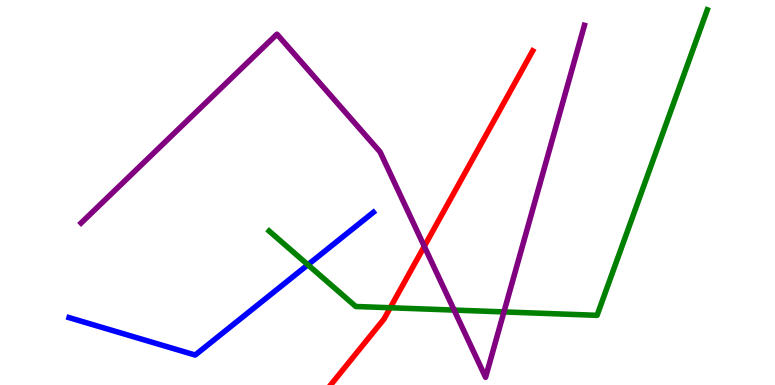[{'lines': ['blue', 'red'], 'intersections': []}, {'lines': ['green', 'red'], 'intersections': [{'x': 5.04, 'y': 2.01}]}, {'lines': ['purple', 'red'], 'intersections': [{'x': 5.47, 'y': 3.6}]}, {'lines': ['blue', 'green'], 'intersections': [{'x': 3.97, 'y': 3.12}]}, {'lines': ['blue', 'purple'], 'intersections': []}, {'lines': ['green', 'purple'], 'intersections': [{'x': 5.86, 'y': 1.95}, {'x': 6.5, 'y': 1.9}]}]